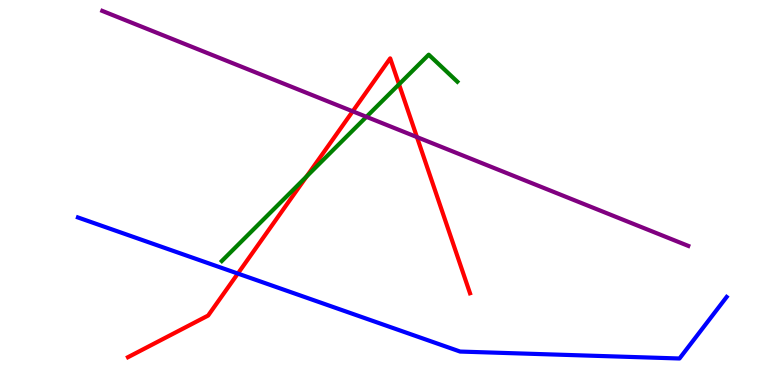[{'lines': ['blue', 'red'], 'intersections': [{'x': 3.07, 'y': 2.89}]}, {'lines': ['green', 'red'], 'intersections': [{'x': 3.96, 'y': 5.42}, {'x': 5.15, 'y': 7.81}]}, {'lines': ['purple', 'red'], 'intersections': [{'x': 4.55, 'y': 7.11}, {'x': 5.38, 'y': 6.44}]}, {'lines': ['blue', 'green'], 'intersections': []}, {'lines': ['blue', 'purple'], 'intersections': []}, {'lines': ['green', 'purple'], 'intersections': [{'x': 4.73, 'y': 6.97}]}]